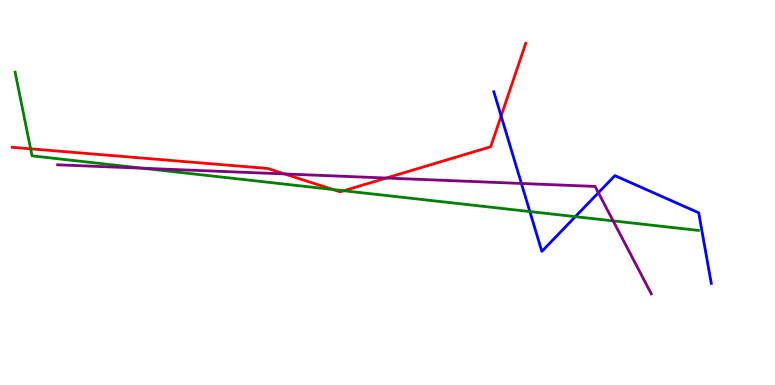[{'lines': ['blue', 'red'], 'intersections': [{'x': 6.47, 'y': 6.99}]}, {'lines': ['green', 'red'], 'intersections': [{'x': 0.395, 'y': 6.13}, {'x': 4.3, 'y': 5.08}, {'x': 4.44, 'y': 5.05}]}, {'lines': ['purple', 'red'], 'intersections': [{'x': 3.67, 'y': 5.48}, {'x': 4.98, 'y': 5.38}]}, {'lines': ['blue', 'green'], 'intersections': [{'x': 6.84, 'y': 4.5}, {'x': 7.42, 'y': 4.37}]}, {'lines': ['blue', 'purple'], 'intersections': [{'x': 6.73, 'y': 5.23}, {'x': 7.72, 'y': 4.99}]}, {'lines': ['green', 'purple'], 'intersections': [{'x': 1.84, 'y': 5.63}, {'x': 7.91, 'y': 4.26}]}]